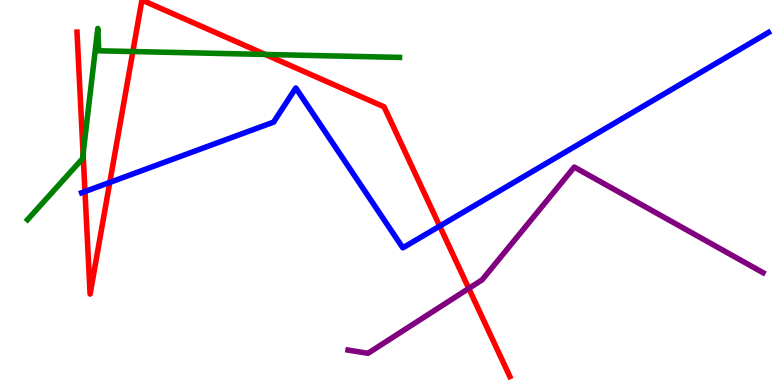[{'lines': ['blue', 'red'], 'intersections': [{'x': 1.1, 'y': 5.03}, {'x': 1.42, 'y': 5.26}, {'x': 5.67, 'y': 4.13}]}, {'lines': ['green', 'red'], 'intersections': [{'x': 1.07, 'y': 6.01}, {'x': 1.71, 'y': 8.66}, {'x': 3.42, 'y': 8.59}]}, {'lines': ['purple', 'red'], 'intersections': [{'x': 6.05, 'y': 2.51}]}, {'lines': ['blue', 'green'], 'intersections': []}, {'lines': ['blue', 'purple'], 'intersections': []}, {'lines': ['green', 'purple'], 'intersections': []}]